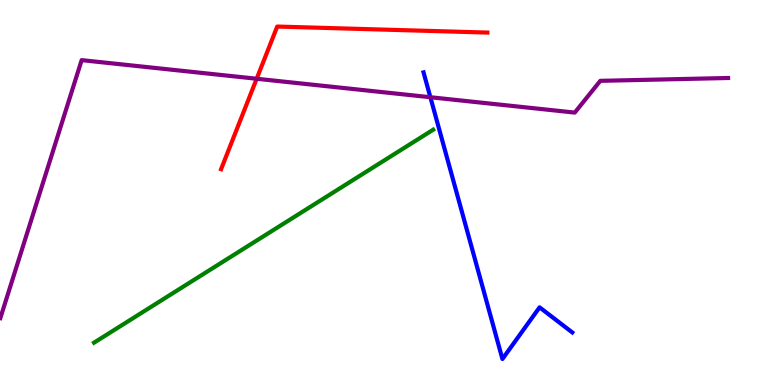[{'lines': ['blue', 'red'], 'intersections': []}, {'lines': ['green', 'red'], 'intersections': []}, {'lines': ['purple', 'red'], 'intersections': [{'x': 3.31, 'y': 7.95}]}, {'lines': ['blue', 'green'], 'intersections': []}, {'lines': ['blue', 'purple'], 'intersections': [{'x': 5.55, 'y': 7.47}]}, {'lines': ['green', 'purple'], 'intersections': []}]